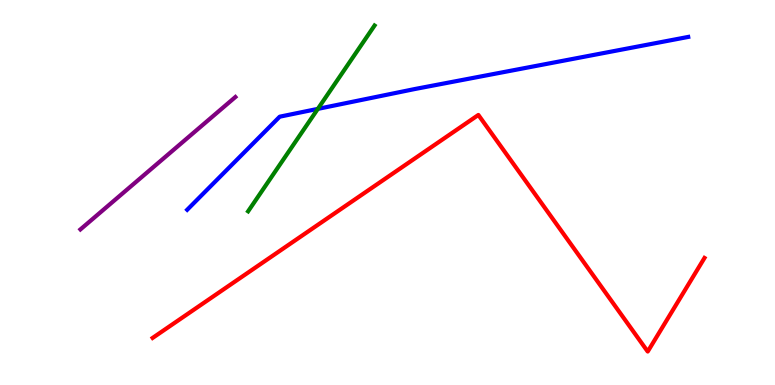[{'lines': ['blue', 'red'], 'intersections': []}, {'lines': ['green', 'red'], 'intersections': []}, {'lines': ['purple', 'red'], 'intersections': []}, {'lines': ['blue', 'green'], 'intersections': [{'x': 4.1, 'y': 7.17}]}, {'lines': ['blue', 'purple'], 'intersections': []}, {'lines': ['green', 'purple'], 'intersections': []}]